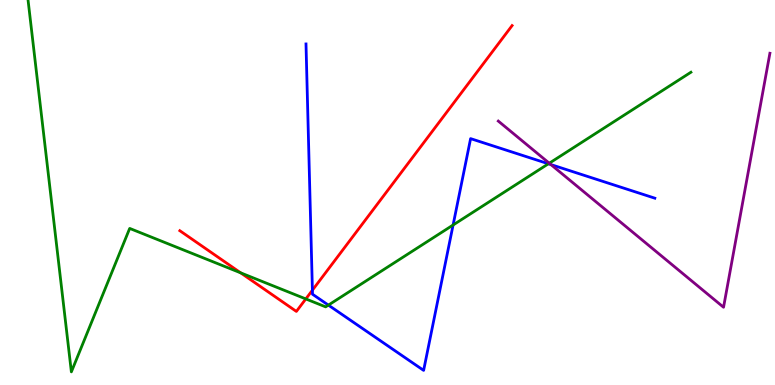[{'lines': ['blue', 'red'], 'intersections': [{'x': 4.03, 'y': 2.46}]}, {'lines': ['green', 'red'], 'intersections': [{'x': 3.11, 'y': 2.91}, {'x': 3.95, 'y': 2.24}]}, {'lines': ['purple', 'red'], 'intersections': []}, {'lines': ['blue', 'green'], 'intersections': [{'x': 4.24, 'y': 2.08}, {'x': 5.85, 'y': 4.16}, {'x': 7.08, 'y': 5.75}]}, {'lines': ['blue', 'purple'], 'intersections': [{'x': 7.11, 'y': 5.72}]}, {'lines': ['green', 'purple'], 'intersections': [{'x': 7.09, 'y': 5.76}]}]